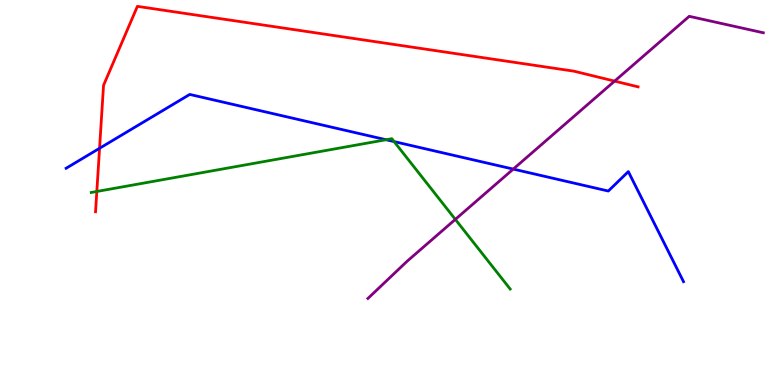[{'lines': ['blue', 'red'], 'intersections': [{'x': 1.28, 'y': 6.15}]}, {'lines': ['green', 'red'], 'intersections': [{'x': 1.25, 'y': 5.03}]}, {'lines': ['purple', 'red'], 'intersections': [{'x': 7.93, 'y': 7.89}]}, {'lines': ['blue', 'green'], 'intersections': [{'x': 4.98, 'y': 6.37}, {'x': 5.09, 'y': 6.32}]}, {'lines': ['blue', 'purple'], 'intersections': [{'x': 6.62, 'y': 5.61}]}, {'lines': ['green', 'purple'], 'intersections': [{'x': 5.88, 'y': 4.3}]}]